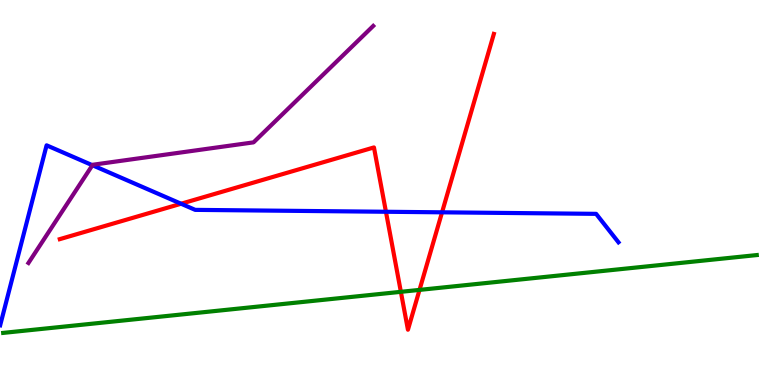[{'lines': ['blue', 'red'], 'intersections': [{'x': 2.34, 'y': 4.71}, {'x': 4.98, 'y': 4.5}, {'x': 5.7, 'y': 4.49}]}, {'lines': ['green', 'red'], 'intersections': [{'x': 5.17, 'y': 2.42}, {'x': 5.41, 'y': 2.47}]}, {'lines': ['purple', 'red'], 'intersections': []}, {'lines': ['blue', 'green'], 'intersections': []}, {'lines': ['blue', 'purple'], 'intersections': [{'x': 1.19, 'y': 5.71}]}, {'lines': ['green', 'purple'], 'intersections': []}]